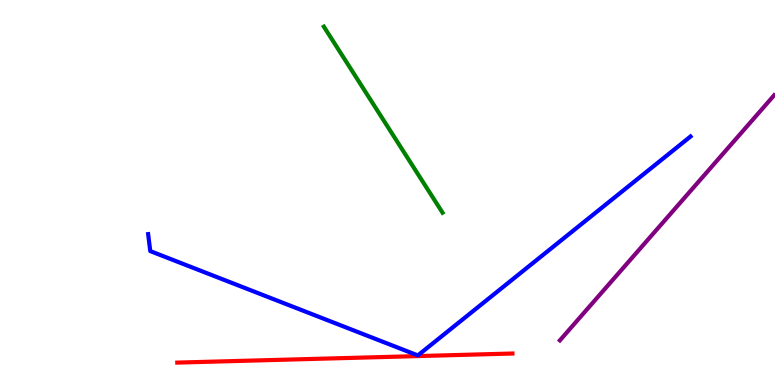[{'lines': ['blue', 'red'], 'intersections': []}, {'lines': ['green', 'red'], 'intersections': []}, {'lines': ['purple', 'red'], 'intersections': []}, {'lines': ['blue', 'green'], 'intersections': []}, {'lines': ['blue', 'purple'], 'intersections': []}, {'lines': ['green', 'purple'], 'intersections': []}]